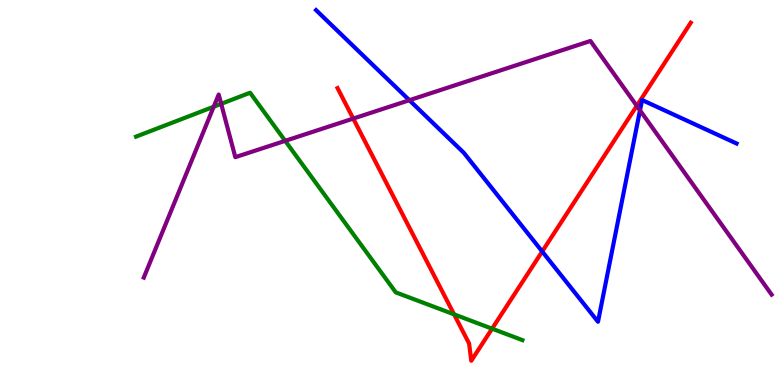[{'lines': ['blue', 'red'], 'intersections': [{'x': 7.0, 'y': 3.47}]}, {'lines': ['green', 'red'], 'intersections': [{'x': 5.86, 'y': 1.83}, {'x': 6.35, 'y': 1.46}]}, {'lines': ['purple', 'red'], 'intersections': [{'x': 4.56, 'y': 6.92}, {'x': 8.22, 'y': 7.25}]}, {'lines': ['blue', 'green'], 'intersections': []}, {'lines': ['blue', 'purple'], 'intersections': [{'x': 5.28, 'y': 7.4}, {'x': 8.26, 'y': 7.13}]}, {'lines': ['green', 'purple'], 'intersections': [{'x': 2.76, 'y': 7.23}, {'x': 2.85, 'y': 7.3}, {'x': 3.68, 'y': 6.34}]}]